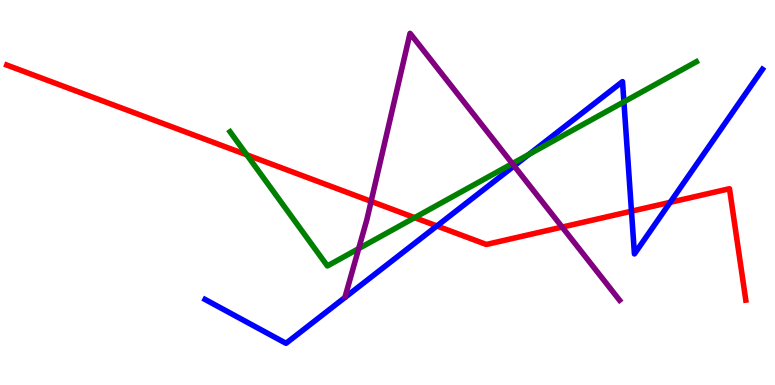[{'lines': ['blue', 'red'], 'intersections': [{'x': 5.64, 'y': 4.13}, {'x': 8.15, 'y': 4.51}, {'x': 8.65, 'y': 4.75}]}, {'lines': ['green', 'red'], 'intersections': [{'x': 3.18, 'y': 5.98}, {'x': 5.35, 'y': 4.35}]}, {'lines': ['purple', 'red'], 'intersections': [{'x': 4.79, 'y': 4.77}, {'x': 7.25, 'y': 4.1}]}, {'lines': ['blue', 'green'], 'intersections': [{'x': 6.82, 'y': 5.99}, {'x': 8.05, 'y': 7.35}]}, {'lines': ['blue', 'purple'], 'intersections': [{'x': 6.63, 'y': 5.69}]}, {'lines': ['green', 'purple'], 'intersections': [{'x': 4.63, 'y': 3.54}, {'x': 6.61, 'y': 5.75}]}]